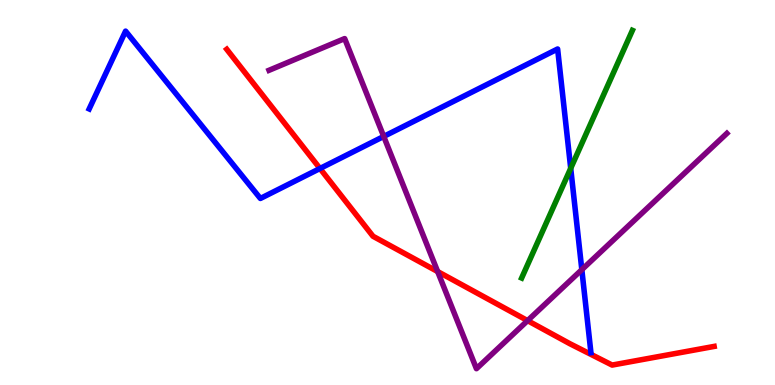[{'lines': ['blue', 'red'], 'intersections': [{'x': 4.13, 'y': 5.62}]}, {'lines': ['green', 'red'], 'intersections': []}, {'lines': ['purple', 'red'], 'intersections': [{'x': 5.65, 'y': 2.95}, {'x': 6.81, 'y': 1.67}]}, {'lines': ['blue', 'green'], 'intersections': [{'x': 7.36, 'y': 5.63}]}, {'lines': ['blue', 'purple'], 'intersections': [{'x': 4.95, 'y': 6.46}, {'x': 7.51, 'y': 3.0}]}, {'lines': ['green', 'purple'], 'intersections': []}]